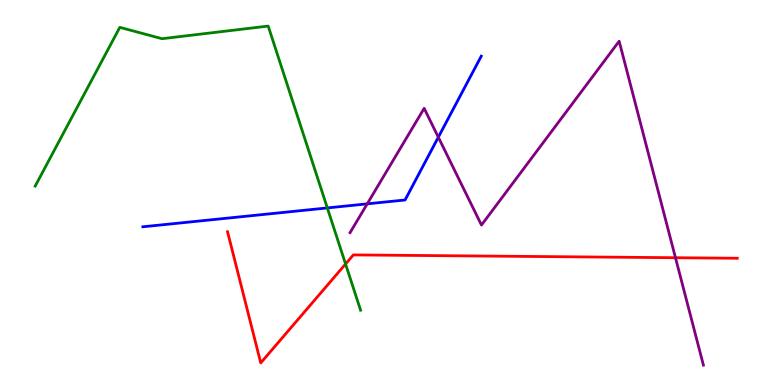[{'lines': ['blue', 'red'], 'intersections': []}, {'lines': ['green', 'red'], 'intersections': [{'x': 4.46, 'y': 3.14}]}, {'lines': ['purple', 'red'], 'intersections': [{'x': 8.72, 'y': 3.31}]}, {'lines': ['blue', 'green'], 'intersections': [{'x': 4.22, 'y': 4.6}]}, {'lines': ['blue', 'purple'], 'intersections': [{'x': 4.74, 'y': 4.71}, {'x': 5.66, 'y': 6.44}]}, {'lines': ['green', 'purple'], 'intersections': []}]